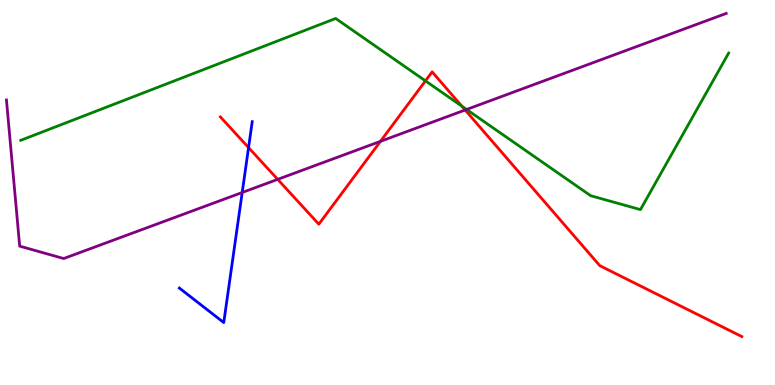[{'lines': ['blue', 'red'], 'intersections': [{'x': 3.21, 'y': 6.17}]}, {'lines': ['green', 'red'], 'intersections': [{'x': 5.49, 'y': 7.9}, {'x': 5.96, 'y': 7.24}]}, {'lines': ['purple', 'red'], 'intersections': [{'x': 3.58, 'y': 5.34}, {'x': 4.91, 'y': 6.33}, {'x': 6.0, 'y': 7.14}]}, {'lines': ['blue', 'green'], 'intersections': []}, {'lines': ['blue', 'purple'], 'intersections': [{'x': 3.13, 'y': 5.0}]}, {'lines': ['green', 'purple'], 'intersections': [{'x': 6.02, 'y': 7.16}]}]